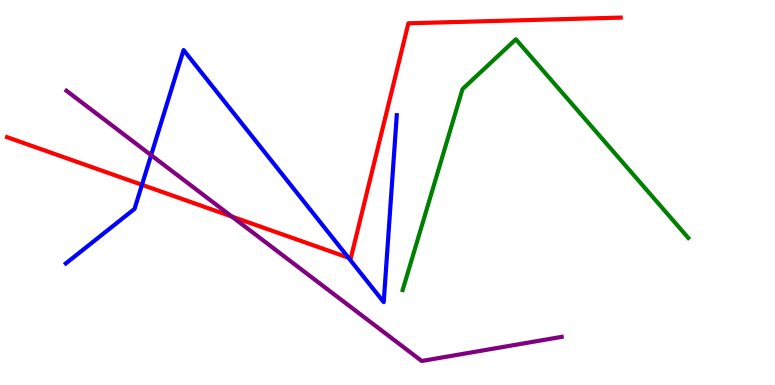[{'lines': ['blue', 'red'], 'intersections': [{'x': 1.83, 'y': 5.2}, {'x': 4.5, 'y': 3.31}]}, {'lines': ['green', 'red'], 'intersections': []}, {'lines': ['purple', 'red'], 'intersections': [{'x': 2.99, 'y': 4.38}]}, {'lines': ['blue', 'green'], 'intersections': []}, {'lines': ['blue', 'purple'], 'intersections': [{'x': 1.95, 'y': 5.97}]}, {'lines': ['green', 'purple'], 'intersections': []}]